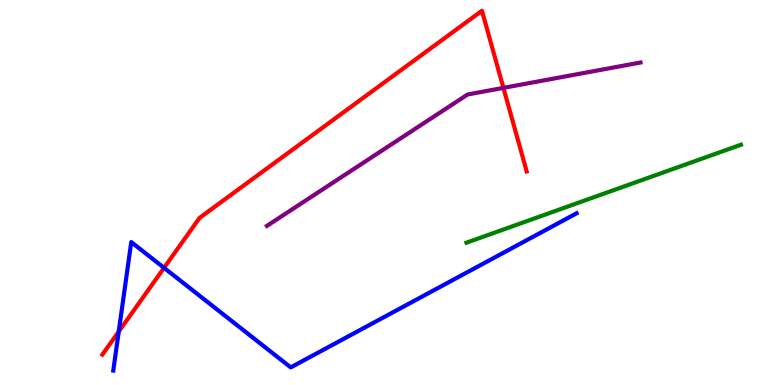[{'lines': ['blue', 'red'], 'intersections': [{'x': 1.53, 'y': 1.39}, {'x': 2.12, 'y': 3.04}]}, {'lines': ['green', 'red'], 'intersections': []}, {'lines': ['purple', 'red'], 'intersections': [{'x': 6.5, 'y': 7.72}]}, {'lines': ['blue', 'green'], 'intersections': []}, {'lines': ['blue', 'purple'], 'intersections': []}, {'lines': ['green', 'purple'], 'intersections': []}]